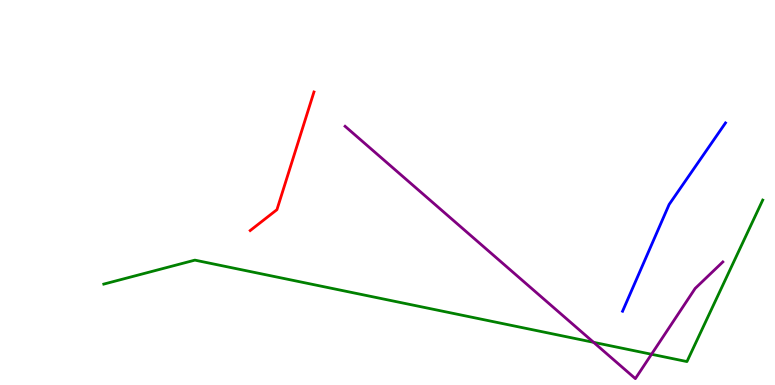[{'lines': ['blue', 'red'], 'intersections': []}, {'lines': ['green', 'red'], 'intersections': []}, {'lines': ['purple', 'red'], 'intersections': []}, {'lines': ['blue', 'green'], 'intersections': []}, {'lines': ['blue', 'purple'], 'intersections': []}, {'lines': ['green', 'purple'], 'intersections': [{'x': 7.66, 'y': 1.11}, {'x': 8.41, 'y': 0.798}]}]